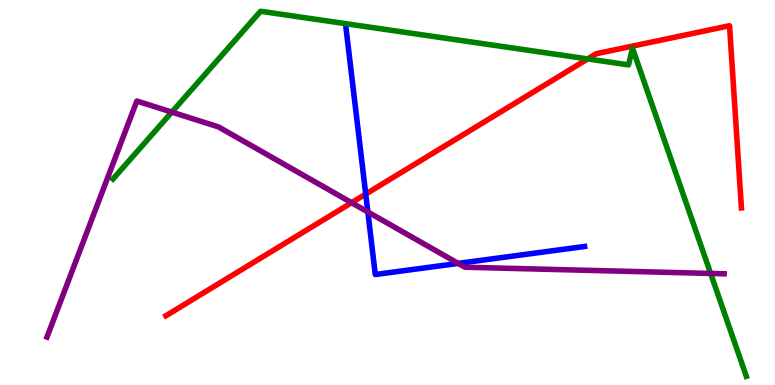[{'lines': ['blue', 'red'], 'intersections': [{'x': 4.72, 'y': 4.96}]}, {'lines': ['green', 'red'], 'intersections': [{'x': 7.58, 'y': 8.47}]}, {'lines': ['purple', 'red'], 'intersections': [{'x': 4.54, 'y': 4.74}]}, {'lines': ['blue', 'green'], 'intersections': []}, {'lines': ['blue', 'purple'], 'intersections': [{'x': 4.75, 'y': 4.49}, {'x': 5.91, 'y': 3.16}]}, {'lines': ['green', 'purple'], 'intersections': [{'x': 2.22, 'y': 7.09}, {'x': 9.17, 'y': 2.9}]}]